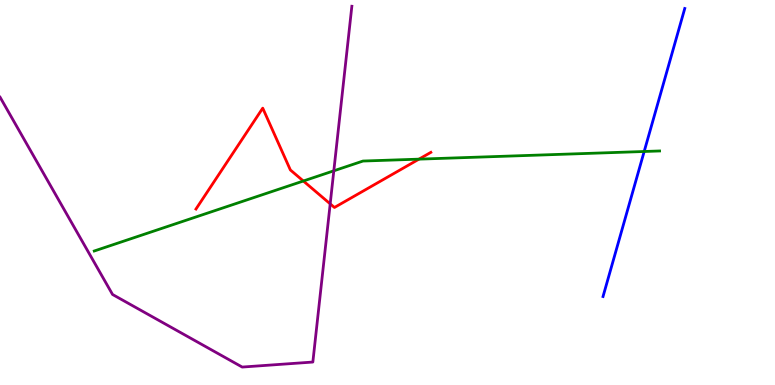[{'lines': ['blue', 'red'], 'intersections': []}, {'lines': ['green', 'red'], 'intersections': [{'x': 3.91, 'y': 5.3}, {'x': 5.41, 'y': 5.87}]}, {'lines': ['purple', 'red'], 'intersections': [{'x': 4.26, 'y': 4.71}]}, {'lines': ['blue', 'green'], 'intersections': [{'x': 8.31, 'y': 6.07}]}, {'lines': ['blue', 'purple'], 'intersections': []}, {'lines': ['green', 'purple'], 'intersections': [{'x': 4.31, 'y': 5.56}]}]